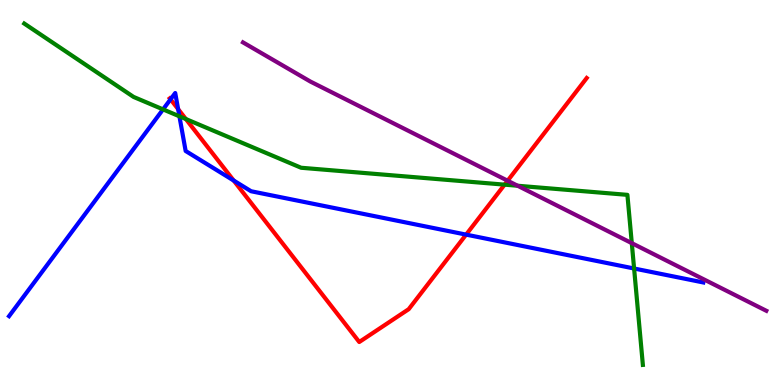[{'lines': ['blue', 'red'], 'intersections': [{'x': 2.2, 'y': 7.42}, {'x': 2.3, 'y': 7.17}, {'x': 3.02, 'y': 5.31}, {'x': 6.01, 'y': 3.91}]}, {'lines': ['green', 'red'], 'intersections': [{'x': 2.4, 'y': 6.91}, {'x': 6.51, 'y': 5.2}]}, {'lines': ['purple', 'red'], 'intersections': [{'x': 6.55, 'y': 5.31}]}, {'lines': ['blue', 'green'], 'intersections': [{'x': 2.1, 'y': 7.16}, {'x': 2.32, 'y': 6.98}, {'x': 8.18, 'y': 3.03}]}, {'lines': ['blue', 'purple'], 'intersections': []}, {'lines': ['green', 'purple'], 'intersections': [{'x': 6.68, 'y': 5.18}, {'x': 8.15, 'y': 3.68}]}]